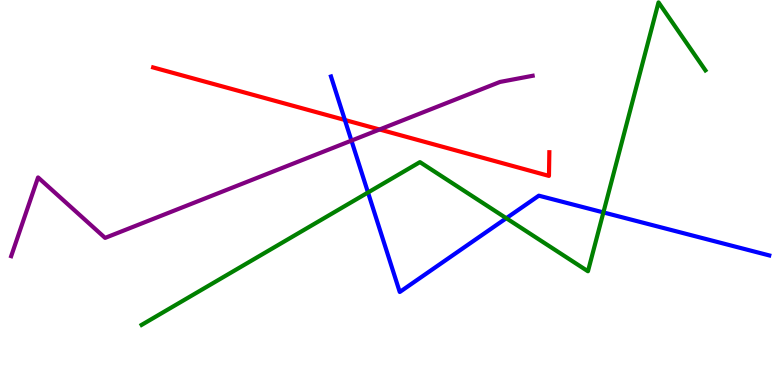[{'lines': ['blue', 'red'], 'intersections': [{'x': 4.45, 'y': 6.88}]}, {'lines': ['green', 'red'], 'intersections': []}, {'lines': ['purple', 'red'], 'intersections': [{'x': 4.9, 'y': 6.64}]}, {'lines': ['blue', 'green'], 'intersections': [{'x': 4.75, 'y': 5.0}, {'x': 6.53, 'y': 4.33}, {'x': 7.79, 'y': 4.48}]}, {'lines': ['blue', 'purple'], 'intersections': [{'x': 4.53, 'y': 6.35}]}, {'lines': ['green', 'purple'], 'intersections': []}]